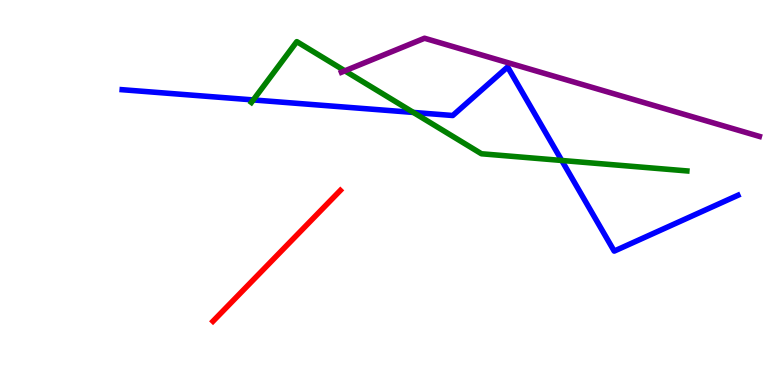[{'lines': ['blue', 'red'], 'intersections': []}, {'lines': ['green', 'red'], 'intersections': []}, {'lines': ['purple', 'red'], 'intersections': []}, {'lines': ['blue', 'green'], 'intersections': [{'x': 3.27, 'y': 7.4}, {'x': 5.33, 'y': 7.08}, {'x': 7.25, 'y': 5.83}]}, {'lines': ['blue', 'purple'], 'intersections': []}, {'lines': ['green', 'purple'], 'intersections': [{'x': 4.45, 'y': 8.16}]}]